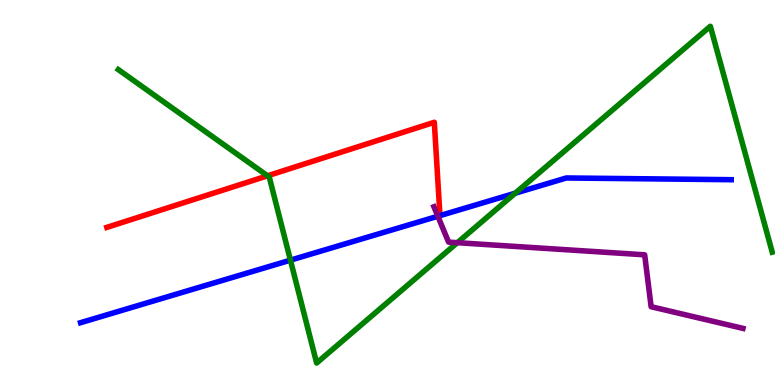[{'lines': ['blue', 'red'], 'intersections': []}, {'lines': ['green', 'red'], 'intersections': [{'x': 3.45, 'y': 5.43}]}, {'lines': ['purple', 'red'], 'intersections': []}, {'lines': ['blue', 'green'], 'intersections': [{'x': 3.75, 'y': 3.24}, {'x': 6.65, 'y': 4.98}]}, {'lines': ['blue', 'purple'], 'intersections': [{'x': 5.65, 'y': 4.38}]}, {'lines': ['green', 'purple'], 'intersections': [{'x': 5.9, 'y': 3.7}]}]